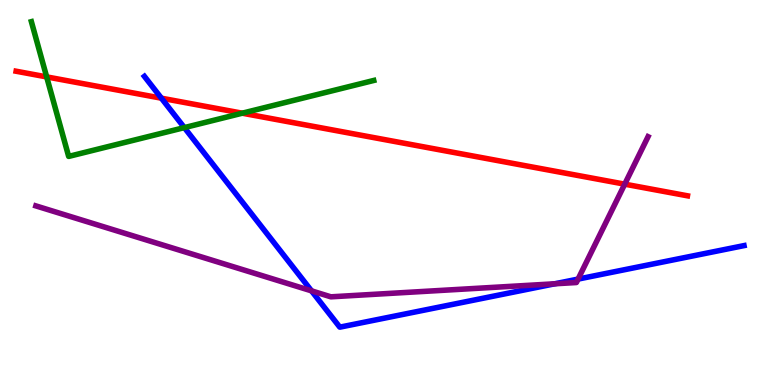[{'lines': ['blue', 'red'], 'intersections': [{'x': 2.08, 'y': 7.45}]}, {'lines': ['green', 'red'], 'intersections': [{'x': 0.602, 'y': 8.0}, {'x': 3.13, 'y': 7.06}]}, {'lines': ['purple', 'red'], 'intersections': [{'x': 8.06, 'y': 5.22}]}, {'lines': ['blue', 'green'], 'intersections': [{'x': 2.38, 'y': 6.69}]}, {'lines': ['blue', 'purple'], 'intersections': [{'x': 4.02, 'y': 2.45}, {'x': 7.16, 'y': 2.63}, {'x': 7.46, 'y': 2.75}]}, {'lines': ['green', 'purple'], 'intersections': []}]